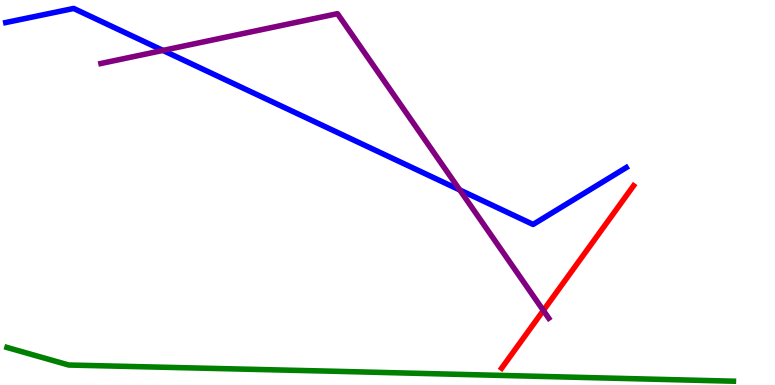[{'lines': ['blue', 'red'], 'intersections': []}, {'lines': ['green', 'red'], 'intersections': []}, {'lines': ['purple', 'red'], 'intersections': [{'x': 7.01, 'y': 1.94}]}, {'lines': ['blue', 'green'], 'intersections': []}, {'lines': ['blue', 'purple'], 'intersections': [{'x': 2.1, 'y': 8.69}, {'x': 5.93, 'y': 5.07}]}, {'lines': ['green', 'purple'], 'intersections': []}]